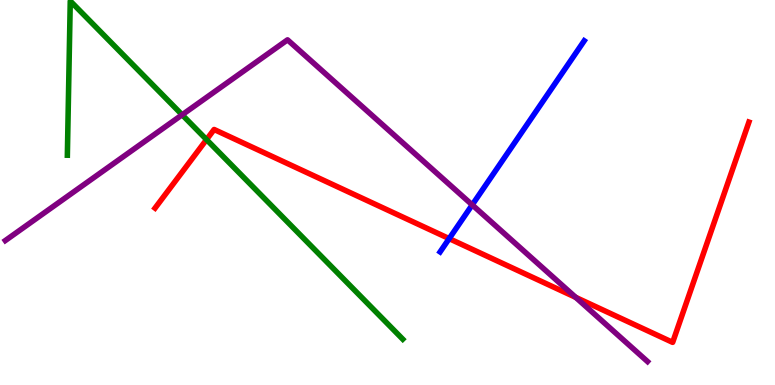[{'lines': ['blue', 'red'], 'intersections': [{'x': 5.8, 'y': 3.8}]}, {'lines': ['green', 'red'], 'intersections': [{'x': 2.66, 'y': 6.37}]}, {'lines': ['purple', 'red'], 'intersections': [{'x': 7.43, 'y': 2.28}]}, {'lines': ['blue', 'green'], 'intersections': []}, {'lines': ['blue', 'purple'], 'intersections': [{'x': 6.09, 'y': 4.68}]}, {'lines': ['green', 'purple'], 'intersections': [{'x': 2.35, 'y': 7.02}]}]